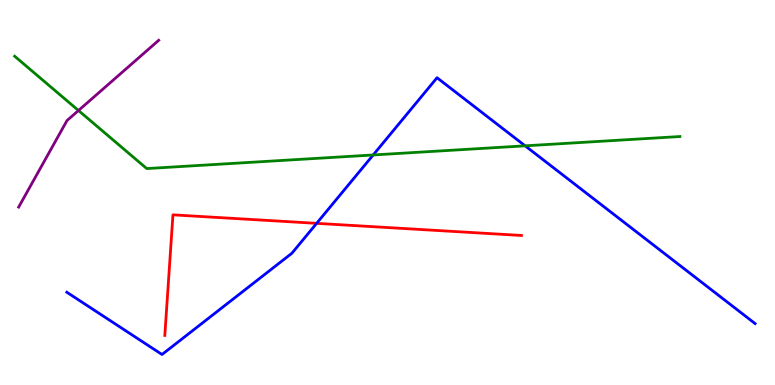[{'lines': ['blue', 'red'], 'intersections': [{'x': 4.09, 'y': 4.2}]}, {'lines': ['green', 'red'], 'intersections': []}, {'lines': ['purple', 'red'], 'intersections': []}, {'lines': ['blue', 'green'], 'intersections': [{'x': 4.82, 'y': 5.97}, {'x': 6.78, 'y': 6.21}]}, {'lines': ['blue', 'purple'], 'intersections': []}, {'lines': ['green', 'purple'], 'intersections': [{'x': 1.01, 'y': 7.13}]}]